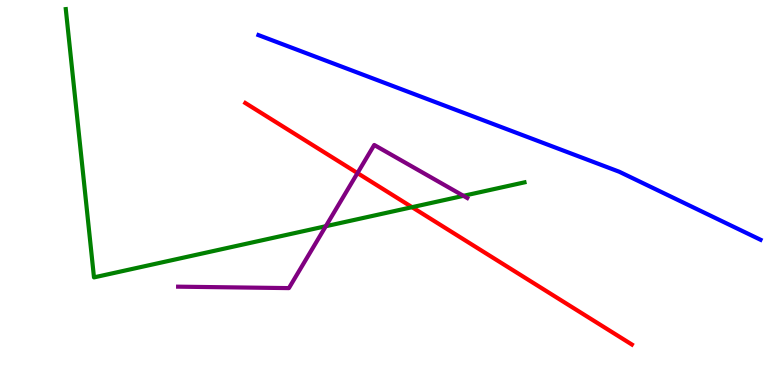[{'lines': ['blue', 'red'], 'intersections': []}, {'lines': ['green', 'red'], 'intersections': [{'x': 5.32, 'y': 4.62}]}, {'lines': ['purple', 'red'], 'intersections': [{'x': 4.61, 'y': 5.5}]}, {'lines': ['blue', 'green'], 'intersections': []}, {'lines': ['blue', 'purple'], 'intersections': []}, {'lines': ['green', 'purple'], 'intersections': [{'x': 4.2, 'y': 4.12}, {'x': 5.98, 'y': 4.91}]}]